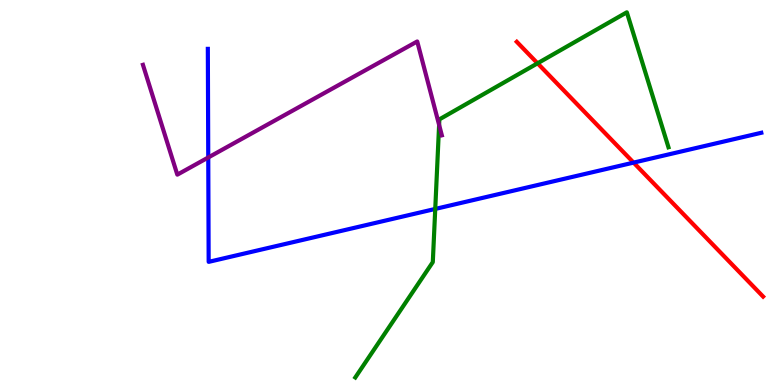[{'lines': ['blue', 'red'], 'intersections': [{'x': 8.18, 'y': 5.78}]}, {'lines': ['green', 'red'], 'intersections': [{'x': 6.94, 'y': 8.36}]}, {'lines': ['purple', 'red'], 'intersections': []}, {'lines': ['blue', 'green'], 'intersections': [{'x': 5.62, 'y': 4.57}]}, {'lines': ['blue', 'purple'], 'intersections': [{'x': 2.69, 'y': 5.91}]}, {'lines': ['green', 'purple'], 'intersections': [{'x': 5.67, 'y': 6.76}]}]